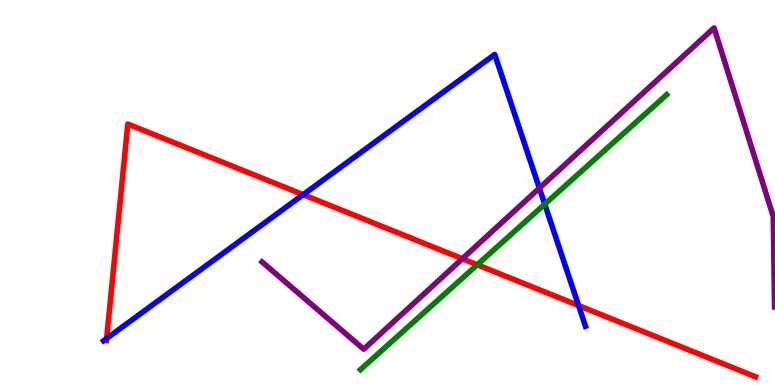[{'lines': ['blue', 'red'], 'intersections': [{'x': 1.38, 'y': 1.21}, {'x': 3.91, 'y': 4.94}, {'x': 7.47, 'y': 2.06}]}, {'lines': ['green', 'red'], 'intersections': [{'x': 6.16, 'y': 3.12}]}, {'lines': ['purple', 'red'], 'intersections': [{'x': 5.97, 'y': 3.28}]}, {'lines': ['blue', 'green'], 'intersections': [{'x': 7.03, 'y': 4.7}]}, {'lines': ['blue', 'purple'], 'intersections': [{'x': 6.96, 'y': 5.11}]}, {'lines': ['green', 'purple'], 'intersections': []}]